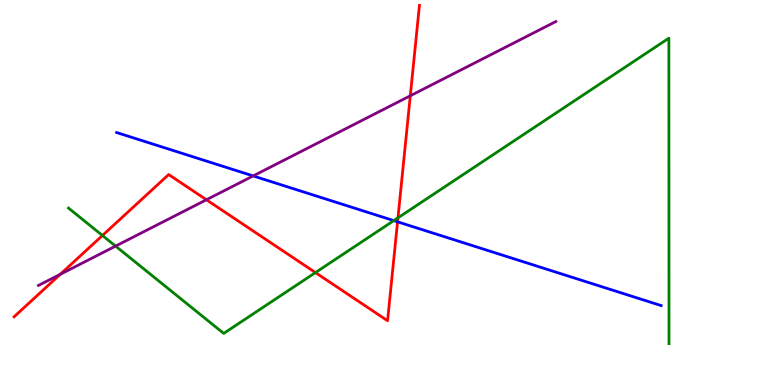[{'lines': ['blue', 'red'], 'intersections': [{'x': 5.13, 'y': 4.24}]}, {'lines': ['green', 'red'], 'intersections': [{'x': 1.32, 'y': 3.88}, {'x': 4.07, 'y': 2.92}, {'x': 5.13, 'y': 4.34}]}, {'lines': ['purple', 'red'], 'intersections': [{'x': 0.777, 'y': 2.87}, {'x': 2.66, 'y': 4.81}, {'x': 5.29, 'y': 7.51}]}, {'lines': ['blue', 'green'], 'intersections': [{'x': 5.08, 'y': 4.27}]}, {'lines': ['blue', 'purple'], 'intersections': [{'x': 3.27, 'y': 5.43}]}, {'lines': ['green', 'purple'], 'intersections': [{'x': 1.49, 'y': 3.61}]}]